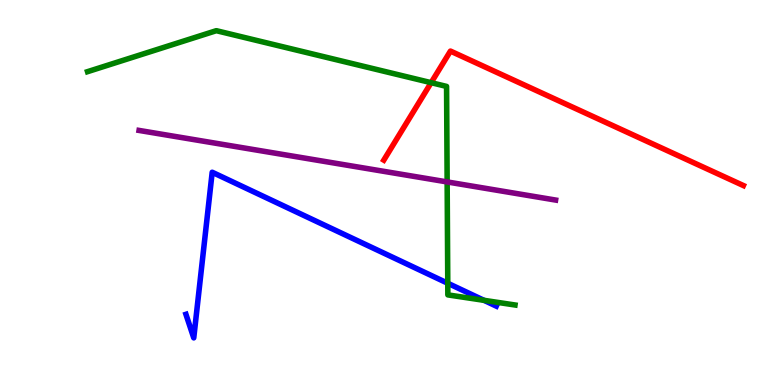[{'lines': ['blue', 'red'], 'intersections': []}, {'lines': ['green', 'red'], 'intersections': [{'x': 5.56, 'y': 7.85}]}, {'lines': ['purple', 'red'], 'intersections': []}, {'lines': ['blue', 'green'], 'intersections': [{'x': 5.78, 'y': 2.64}, {'x': 6.25, 'y': 2.2}]}, {'lines': ['blue', 'purple'], 'intersections': []}, {'lines': ['green', 'purple'], 'intersections': [{'x': 5.77, 'y': 5.27}]}]